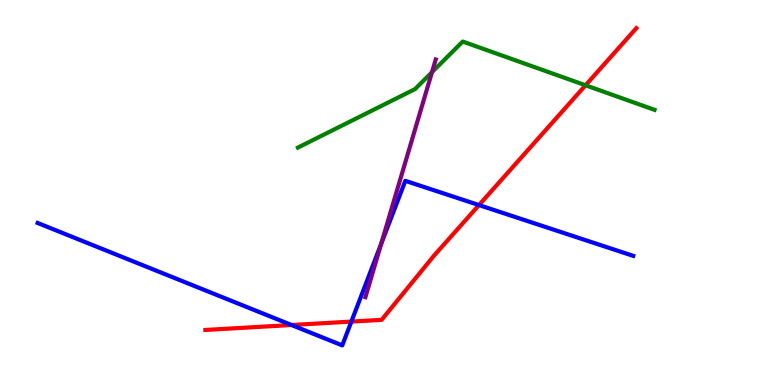[{'lines': ['blue', 'red'], 'intersections': [{'x': 3.76, 'y': 1.56}, {'x': 4.53, 'y': 1.65}, {'x': 6.18, 'y': 4.67}]}, {'lines': ['green', 'red'], 'intersections': [{'x': 7.56, 'y': 7.79}]}, {'lines': ['purple', 'red'], 'intersections': []}, {'lines': ['blue', 'green'], 'intersections': []}, {'lines': ['blue', 'purple'], 'intersections': [{'x': 4.92, 'y': 3.67}]}, {'lines': ['green', 'purple'], 'intersections': [{'x': 5.57, 'y': 8.12}]}]